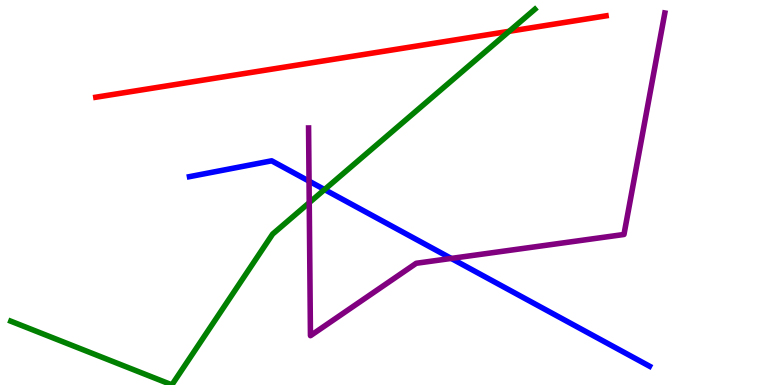[{'lines': ['blue', 'red'], 'intersections': []}, {'lines': ['green', 'red'], 'intersections': [{'x': 6.57, 'y': 9.19}]}, {'lines': ['purple', 'red'], 'intersections': []}, {'lines': ['blue', 'green'], 'intersections': [{'x': 4.19, 'y': 5.08}]}, {'lines': ['blue', 'purple'], 'intersections': [{'x': 3.99, 'y': 5.29}, {'x': 5.82, 'y': 3.29}]}, {'lines': ['green', 'purple'], 'intersections': [{'x': 3.99, 'y': 4.74}]}]